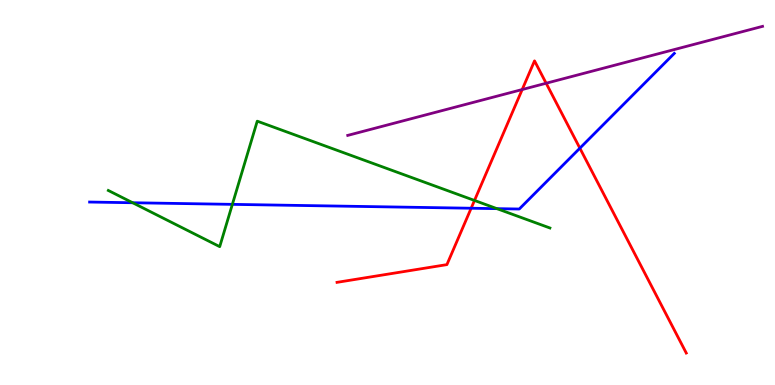[{'lines': ['blue', 'red'], 'intersections': [{'x': 6.08, 'y': 4.59}, {'x': 7.48, 'y': 6.15}]}, {'lines': ['green', 'red'], 'intersections': [{'x': 6.12, 'y': 4.79}]}, {'lines': ['purple', 'red'], 'intersections': [{'x': 6.74, 'y': 7.67}, {'x': 7.05, 'y': 7.84}]}, {'lines': ['blue', 'green'], 'intersections': [{'x': 1.71, 'y': 4.73}, {'x': 3.0, 'y': 4.69}, {'x': 6.41, 'y': 4.58}]}, {'lines': ['blue', 'purple'], 'intersections': []}, {'lines': ['green', 'purple'], 'intersections': []}]